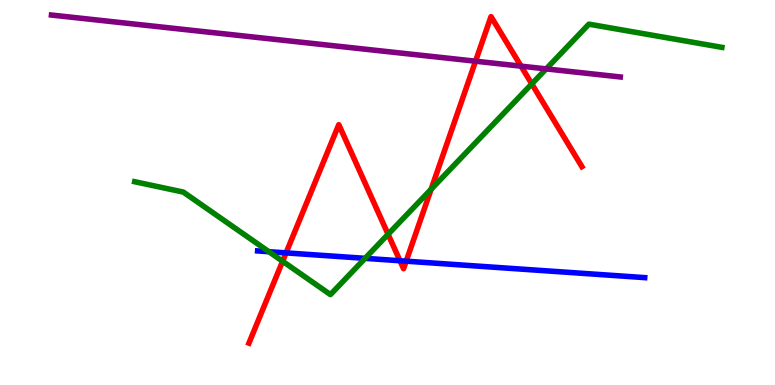[{'lines': ['blue', 'red'], 'intersections': [{'x': 3.69, 'y': 3.43}, {'x': 5.16, 'y': 3.23}, {'x': 5.24, 'y': 3.22}]}, {'lines': ['green', 'red'], 'intersections': [{'x': 3.65, 'y': 3.21}, {'x': 5.01, 'y': 3.92}, {'x': 5.56, 'y': 5.08}, {'x': 6.86, 'y': 7.82}]}, {'lines': ['purple', 'red'], 'intersections': [{'x': 6.14, 'y': 8.41}, {'x': 6.72, 'y': 8.28}]}, {'lines': ['blue', 'green'], 'intersections': [{'x': 3.47, 'y': 3.46}, {'x': 4.71, 'y': 3.29}]}, {'lines': ['blue', 'purple'], 'intersections': []}, {'lines': ['green', 'purple'], 'intersections': [{'x': 7.05, 'y': 8.21}]}]